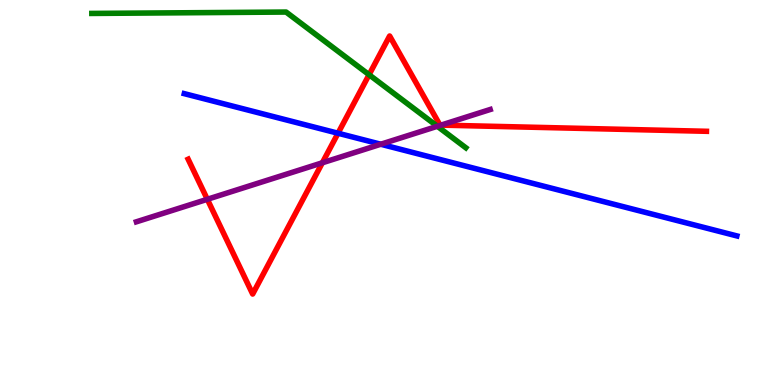[{'lines': ['blue', 'red'], 'intersections': [{'x': 4.36, 'y': 6.54}]}, {'lines': ['green', 'red'], 'intersections': [{'x': 4.76, 'y': 8.06}]}, {'lines': ['purple', 'red'], 'intersections': [{'x': 2.68, 'y': 4.82}, {'x': 4.16, 'y': 5.77}, {'x': 5.69, 'y': 6.75}]}, {'lines': ['blue', 'green'], 'intersections': []}, {'lines': ['blue', 'purple'], 'intersections': [{'x': 4.91, 'y': 6.25}]}, {'lines': ['green', 'purple'], 'intersections': [{'x': 5.64, 'y': 6.72}]}]